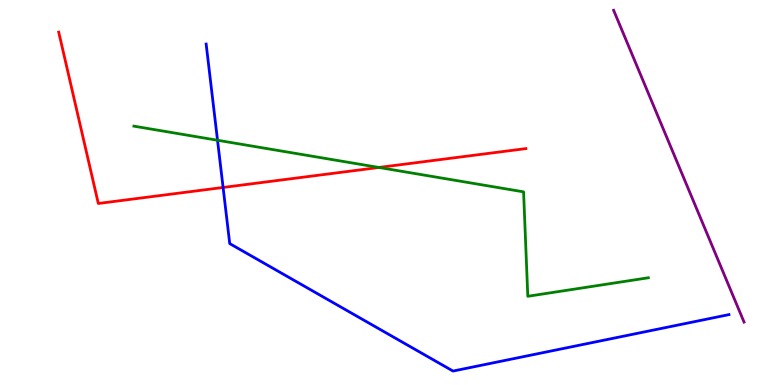[{'lines': ['blue', 'red'], 'intersections': [{'x': 2.88, 'y': 5.13}]}, {'lines': ['green', 'red'], 'intersections': [{'x': 4.89, 'y': 5.65}]}, {'lines': ['purple', 'red'], 'intersections': []}, {'lines': ['blue', 'green'], 'intersections': [{'x': 2.81, 'y': 6.36}]}, {'lines': ['blue', 'purple'], 'intersections': []}, {'lines': ['green', 'purple'], 'intersections': []}]